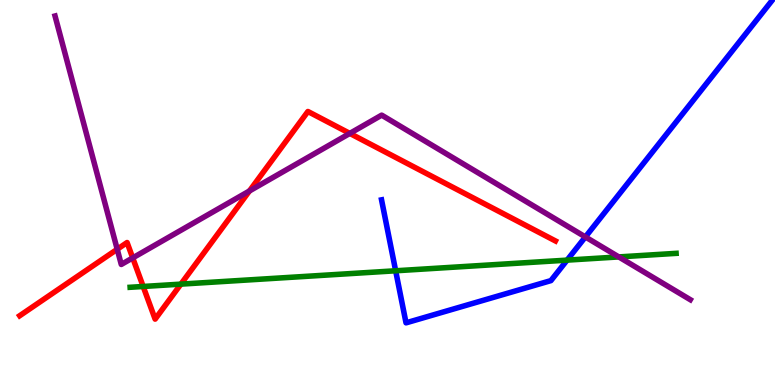[{'lines': ['blue', 'red'], 'intersections': []}, {'lines': ['green', 'red'], 'intersections': [{'x': 1.85, 'y': 2.56}, {'x': 2.33, 'y': 2.62}]}, {'lines': ['purple', 'red'], 'intersections': [{'x': 1.51, 'y': 3.53}, {'x': 1.71, 'y': 3.3}, {'x': 3.22, 'y': 5.04}, {'x': 4.51, 'y': 6.53}]}, {'lines': ['blue', 'green'], 'intersections': [{'x': 5.11, 'y': 2.97}, {'x': 7.32, 'y': 3.24}]}, {'lines': ['blue', 'purple'], 'intersections': [{'x': 7.55, 'y': 3.85}]}, {'lines': ['green', 'purple'], 'intersections': [{'x': 7.98, 'y': 3.33}]}]